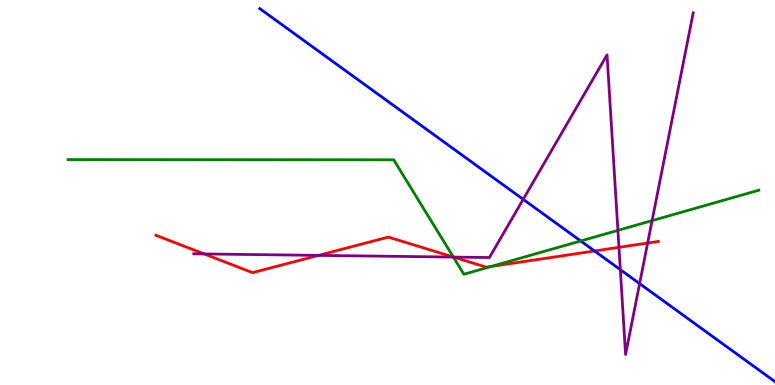[{'lines': ['blue', 'red'], 'intersections': [{'x': 7.67, 'y': 3.48}]}, {'lines': ['green', 'red'], 'intersections': [{'x': 5.85, 'y': 3.32}, {'x': 6.34, 'y': 3.08}]}, {'lines': ['purple', 'red'], 'intersections': [{'x': 2.64, 'y': 3.4}, {'x': 4.11, 'y': 3.37}, {'x': 5.85, 'y': 3.32}, {'x': 7.99, 'y': 3.58}, {'x': 8.36, 'y': 3.69}]}, {'lines': ['blue', 'green'], 'intersections': [{'x': 7.49, 'y': 3.74}]}, {'lines': ['blue', 'purple'], 'intersections': [{'x': 6.75, 'y': 4.82}, {'x': 8.0, 'y': 3.0}, {'x': 8.25, 'y': 2.63}]}, {'lines': ['green', 'purple'], 'intersections': [{'x': 5.85, 'y': 3.32}, {'x': 7.97, 'y': 4.02}, {'x': 8.41, 'y': 4.27}]}]